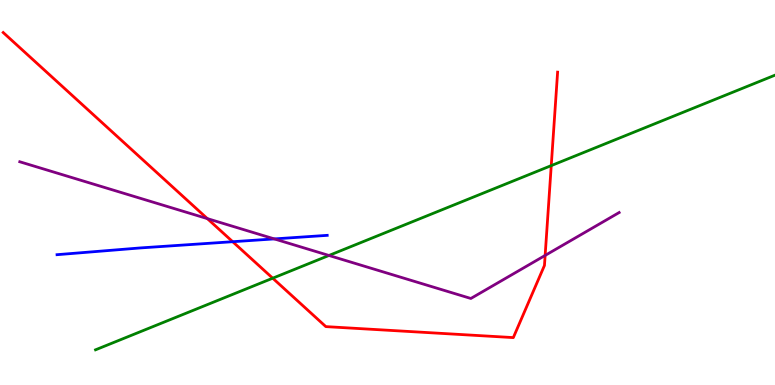[{'lines': ['blue', 'red'], 'intersections': [{'x': 3.0, 'y': 3.72}]}, {'lines': ['green', 'red'], 'intersections': [{'x': 3.52, 'y': 2.77}, {'x': 7.11, 'y': 5.7}]}, {'lines': ['purple', 'red'], 'intersections': [{'x': 2.68, 'y': 4.32}, {'x': 7.03, 'y': 3.37}]}, {'lines': ['blue', 'green'], 'intersections': []}, {'lines': ['blue', 'purple'], 'intersections': [{'x': 3.54, 'y': 3.79}]}, {'lines': ['green', 'purple'], 'intersections': [{'x': 4.24, 'y': 3.36}]}]